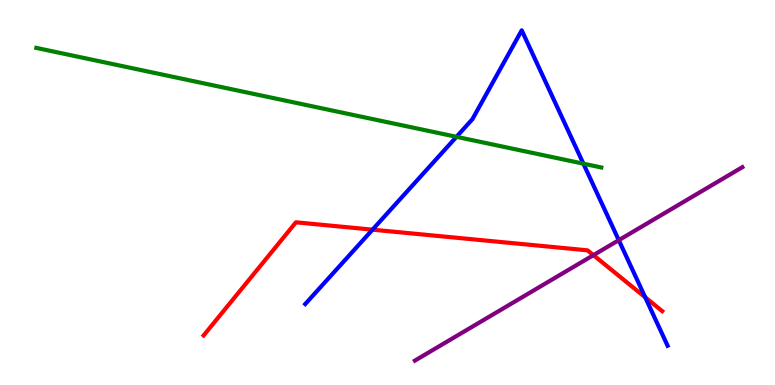[{'lines': ['blue', 'red'], 'intersections': [{'x': 4.81, 'y': 4.03}, {'x': 8.33, 'y': 2.28}]}, {'lines': ['green', 'red'], 'intersections': []}, {'lines': ['purple', 'red'], 'intersections': [{'x': 7.66, 'y': 3.37}]}, {'lines': ['blue', 'green'], 'intersections': [{'x': 5.89, 'y': 6.45}, {'x': 7.53, 'y': 5.75}]}, {'lines': ['blue', 'purple'], 'intersections': [{'x': 7.98, 'y': 3.76}]}, {'lines': ['green', 'purple'], 'intersections': []}]